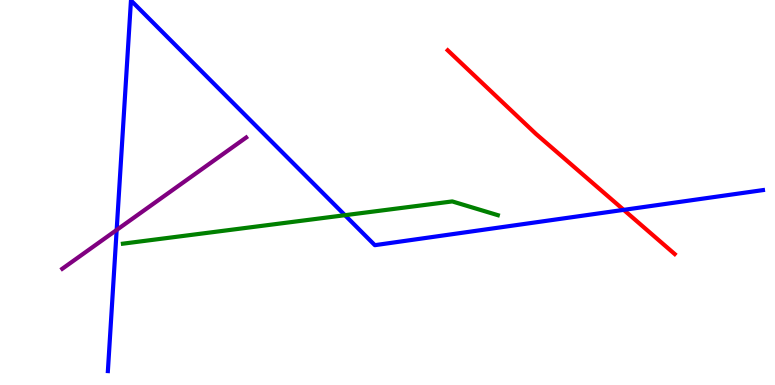[{'lines': ['blue', 'red'], 'intersections': [{'x': 8.05, 'y': 4.55}]}, {'lines': ['green', 'red'], 'intersections': []}, {'lines': ['purple', 'red'], 'intersections': []}, {'lines': ['blue', 'green'], 'intersections': [{'x': 4.45, 'y': 4.41}]}, {'lines': ['blue', 'purple'], 'intersections': [{'x': 1.51, 'y': 4.03}]}, {'lines': ['green', 'purple'], 'intersections': []}]